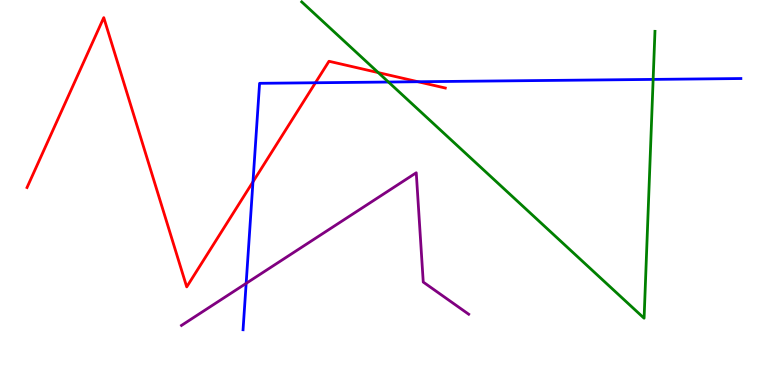[{'lines': ['blue', 'red'], 'intersections': [{'x': 3.26, 'y': 5.28}, {'x': 4.07, 'y': 7.85}, {'x': 5.39, 'y': 7.88}]}, {'lines': ['green', 'red'], 'intersections': [{'x': 4.88, 'y': 8.11}]}, {'lines': ['purple', 'red'], 'intersections': []}, {'lines': ['blue', 'green'], 'intersections': [{'x': 5.01, 'y': 7.87}, {'x': 8.43, 'y': 7.94}]}, {'lines': ['blue', 'purple'], 'intersections': [{'x': 3.18, 'y': 2.64}]}, {'lines': ['green', 'purple'], 'intersections': []}]